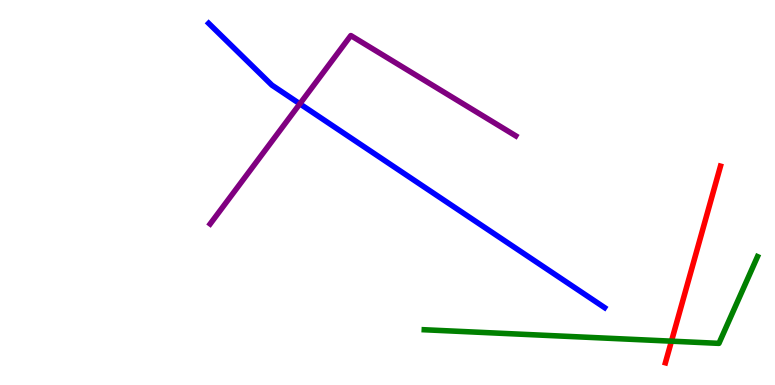[{'lines': ['blue', 'red'], 'intersections': []}, {'lines': ['green', 'red'], 'intersections': [{'x': 8.66, 'y': 1.14}]}, {'lines': ['purple', 'red'], 'intersections': []}, {'lines': ['blue', 'green'], 'intersections': []}, {'lines': ['blue', 'purple'], 'intersections': [{'x': 3.87, 'y': 7.3}]}, {'lines': ['green', 'purple'], 'intersections': []}]